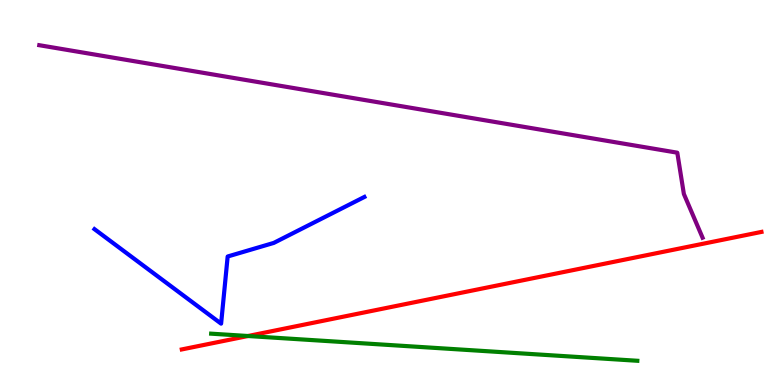[{'lines': ['blue', 'red'], 'intersections': []}, {'lines': ['green', 'red'], 'intersections': [{'x': 3.2, 'y': 1.27}]}, {'lines': ['purple', 'red'], 'intersections': []}, {'lines': ['blue', 'green'], 'intersections': []}, {'lines': ['blue', 'purple'], 'intersections': []}, {'lines': ['green', 'purple'], 'intersections': []}]